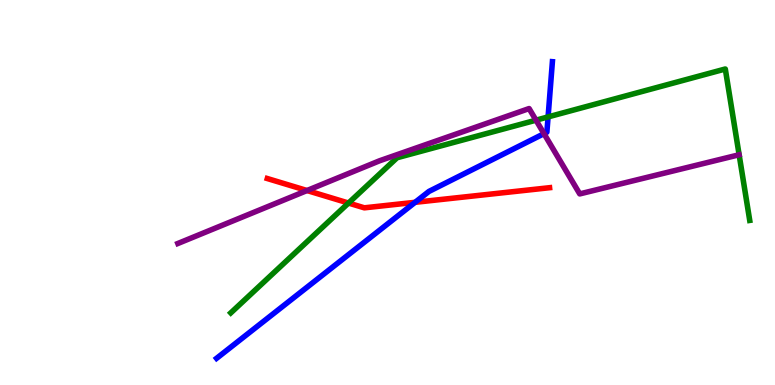[{'lines': ['blue', 'red'], 'intersections': [{'x': 5.36, 'y': 4.75}]}, {'lines': ['green', 'red'], 'intersections': [{'x': 4.5, 'y': 4.73}]}, {'lines': ['purple', 'red'], 'intersections': [{'x': 3.96, 'y': 5.05}]}, {'lines': ['blue', 'green'], 'intersections': [{'x': 7.07, 'y': 6.96}]}, {'lines': ['blue', 'purple'], 'intersections': [{'x': 7.02, 'y': 6.53}]}, {'lines': ['green', 'purple'], 'intersections': [{'x': 6.92, 'y': 6.88}]}]